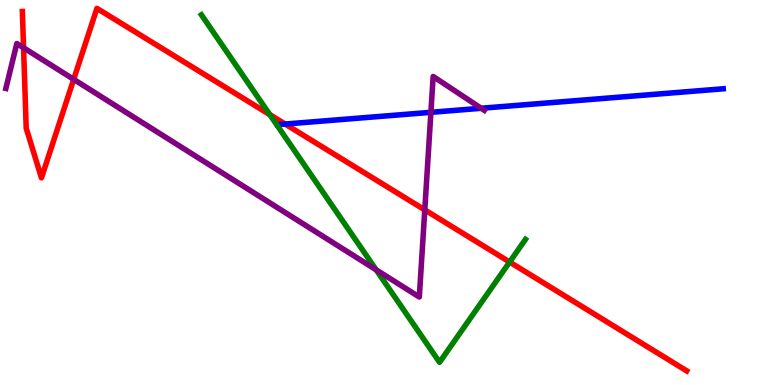[{'lines': ['blue', 'red'], 'intersections': [{'x': 3.68, 'y': 6.78}]}, {'lines': ['green', 'red'], 'intersections': [{'x': 3.48, 'y': 7.02}, {'x': 6.58, 'y': 3.19}]}, {'lines': ['purple', 'red'], 'intersections': [{'x': 0.304, 'y': 8.76}, {'x': 0.951, 'y': 7.94}, {'x': 5.48, 'y': 4.55}]}, {'lines': ['blue', 'green'], 'intersections': []}, {'lines': ['blue', 'purple'], 'intersections': [{'x': 5.56, 'y': 7.08}, {'x': 6.21, 'y': 7.19}]}, {'lines': ['green', 'purple'], 'intersections': [{'x': 4.85, 'y': 2.99}]}]